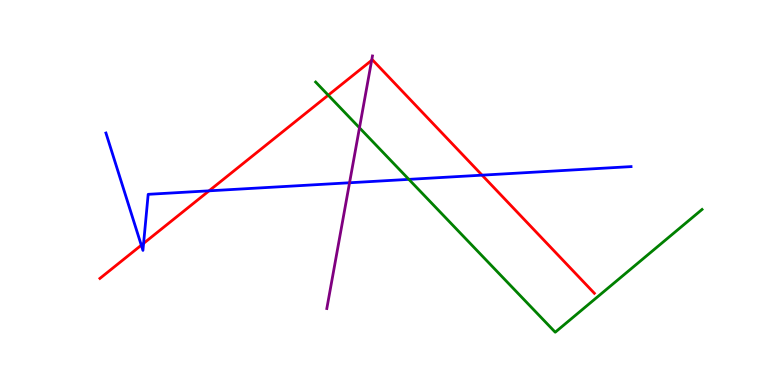[{'lines': ['blue', 'red'], 'intersections': [{'x': 1.82, 'y': 3.63}, {'x': 1.85, 'y': 3.68}, {'x': 2.7, 'y': 5.04}, {'x': 6.22, 'y': 5.45}]}, {'lines': ['green', 'red'], 'intersections': [{'x': 4.24, 'y': 7.53}]}, {'lines': ['purple', 'red'], 'intersections': [{'x': 4.8, 'y': 8.43}]}, {'lines': ['blue', 'green'], 'intersections': [{'x': 5.28, 'y': 5.34}]}, {'lines': ['blue', 'purple'], 'intersections': [{'x': 4.51, 'y': 5.25}]}, {'lines': ['green', 'purple'], 'intersections': [{'x': 4.64, 'y': 6.68}]}]